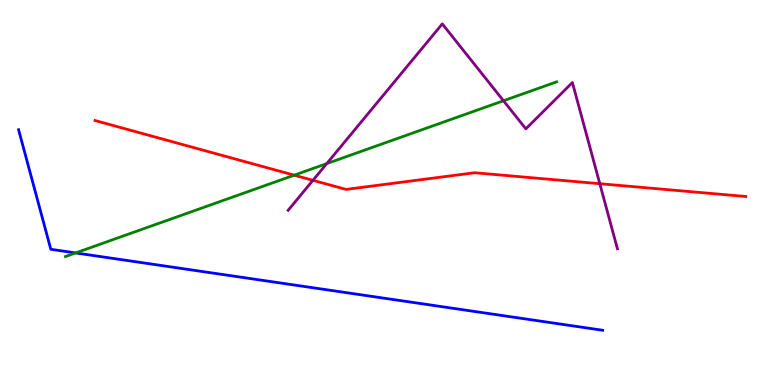[{'lines': ['blue', 'red'], 'intersections': []}, {'lines': ['green', 'red'], 'intersections': [{'x': 3.8, 'y': 5.45}]}, {'lines': ['purple', 'red'], 'intersections': [{'x': 4.04, 'y': 5.32}, {'x': 7.74, 'y': 5.23}]}, {'lines': ['blue', 'green'], 'intersections': [{'x': 0.976, 'y': 3.43}]}, {'lines': ['blue', 'purple'], 'intersections': []}, {'lines': ['green', 'purple'], 'intersections': [{'x': 4.22, 'y': 5.75}, {'x': 6.5, 'y': 7.38}]}]